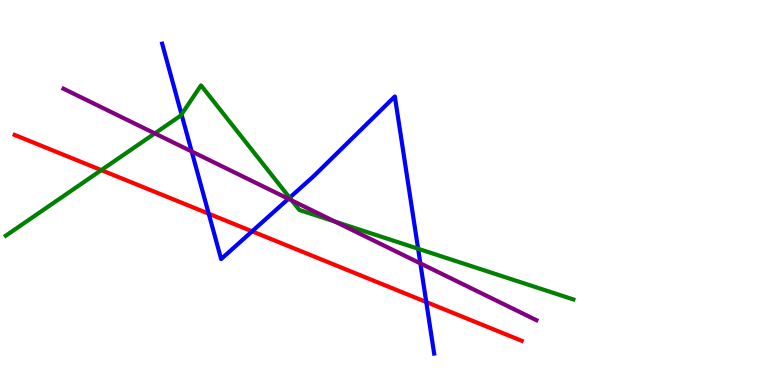[{'lines': ['blue', 'red'], 'intersections': [{'x': 2.69, 'y': 4.45}, {'x': 3.25, 'y': 3.99}, {'x': 5.5, 'y': 2.15}]}, {'lines': ['green', 'red'], 'intersections': [{'x': 1.31, 'y': 5.58}]}, {'lines': ['purple', 'red'], 'intersections': []}, {'lines': ['blue', 'green'], 'intersections': [{'x': 2.34, 'y': 7.03}, {'x': 3.74, 'y': 4.86}, {'x': 5.4, 'y': 3.54}]}, {'lines': ['blue', 'purple'], 'intersections': [{'x': 2.47, 'y': 6.07}, {'x': 3.72, 'y': 4.84}, {'x': 5.42, 'y': 3.16}]}, {'lines': ['green', 'purple'], 'intersections': [{'x': 2.0, 'y': 6.53}, {'x': 3.77, 'y': 4.79}, {'x': 4.32, 'y': 4.24}]}]